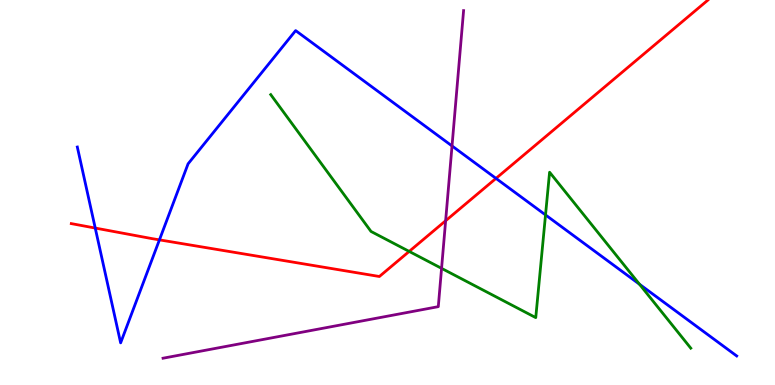[{'lines': ['blue', 'red'], 'intersections': [{'x': 1.23, 'y': 4.08}, {'x': 2.06, 'y': 3.77}, {'x': 6.4, 'y': 5.37}]}, {'lines': ['green', 'red'], 'intersections': [{'x': 5.28, 'y': 3.47}]}, {'lines': ['purple', 'red'], 'intersections': [{'x': 5.75, 'y': 4.27}]}, {'lines': ['blue', 'green'], 'intersections': [{'x': 7.04, 'y': 4.42}, {'x': 8.25, 'y': 2.62}]}, {'lines': ['blue', 'purple'], 'intersections': [{'x': 5.83, 'y': 6.21}]}, {'lines': ['green', 'purple'], 'intersections': [{'x': 5.7, 'y': 3.03}]}]